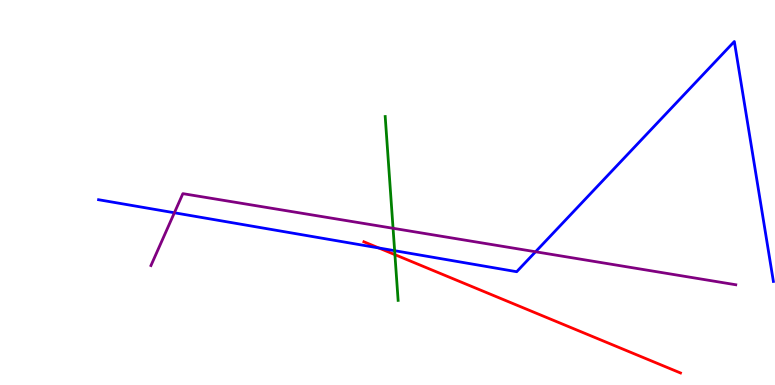[{'lines': ['blue', 'red'], 'intersections': [{'x': 4.89, 'y': 3.56}]}, {'lines': ['green', 'red'], 'intersections': [{'x': 5.1, 'y': 3.39}]}, {'lines': ['purple', 'red'], 'intersections': []}, {'lines': ['blue', 'green'], 'intersections': [{'x': 5.09, 'y': 3.49}]}, {'lines': ['blue', 'purple'], 'intersections': [{'x': 2.25, 'y': 4.47}, {'x': 6.91, 'y': 3.46}]}, {'lines': ['green', 'purple'], 'intersections': [{'x': 5.07, 'y': 4.07}]}]